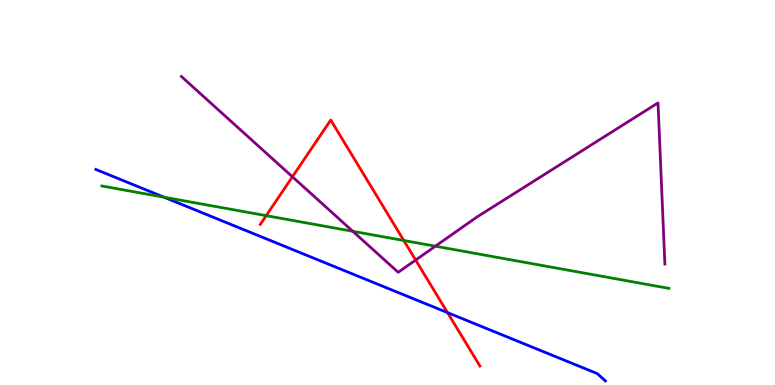[{'lines': ['blue', 'red'], 'intersections': [{'x': 5.77, 'y': 1.88}]}, {'lines': ['green', 'red'], 'intersections': [{'x': 3.43, 'y': 4.4}, {'x': 5.21, 'y': 3.75}]}, {'lines': ['purple', 'red'], 'intersections': [{'x': 3.77, 'y': 5.41}, {'x': 5.36, 'y': 3.25}]}, {'lines': ['blue', 'green'], 'intersections': [{'x': 2.12, 'y': 4.88}]}, {'lines': ['blue', 'purple'], 'intersections': []}, {'lines': ['green', 'purple'], 'intersections': [{'x': 4.55, 'y': 3.99}, {'x': 5.62, 'y': 3.61}]}]